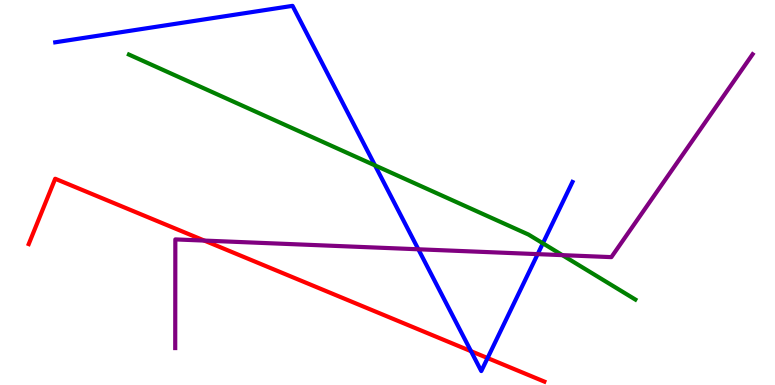[{'lines': ['blue', 'red'], 'intersections': [{'x': 6.08, 'y': 0.878}, {'x': 6.29, 'y': 0.7}]}, {'lines': ['green', 'red'], 'intersections': []}, {'lines': ['purple', 'red'], 'intersections': [{'x': 2.64, 'y': 3.75}]}, {'lines': ['blue', 'green'], 'intersections': [{'x': 4.84, 'y': 5.7}, {'x': 7.01, 'y': 3.68}]}, {'lines': ['blue', 'purple'], 'intersections': [{'x': 5.4, 'y': 3.53}, {'x': 6.94, 'y': 3.4}]}, {'lines': ['green', 'purple'], 'intersections': [{'x': 7.26, 'y': 3.37}]}]